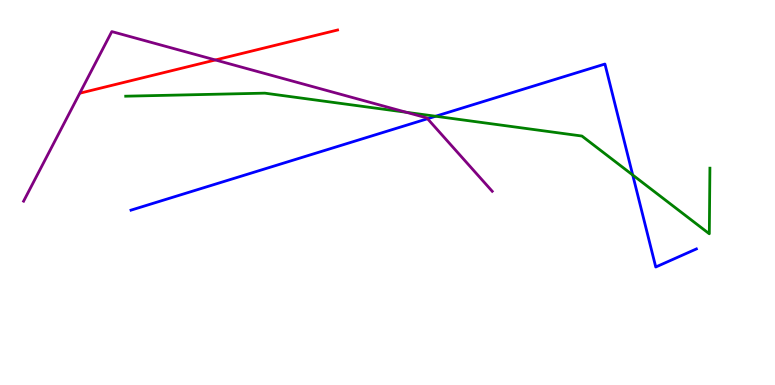[{'lines': ['blue', 'red'], 'intersections': []}, {'lines': ['green', 'red'], 'intersections': []}, {'lines': ['purple', 'red'], 'intersections': [{'x': 2.78, 'y': 8.44}]}, {'lines': ['blue', 'green'], 'intersections': [{'x': 5.62, 'y': 6.98}, {'x': 8.16, 'y': 5.45}]}, {'lines': ['blue', 'purple'], 'intersections': [{'x': 5.52, 'y': 6.92}]}, {'lines': ['green', 'purple'], 'intersections': [{'x': 5.24, 'y': 7.08}]}]